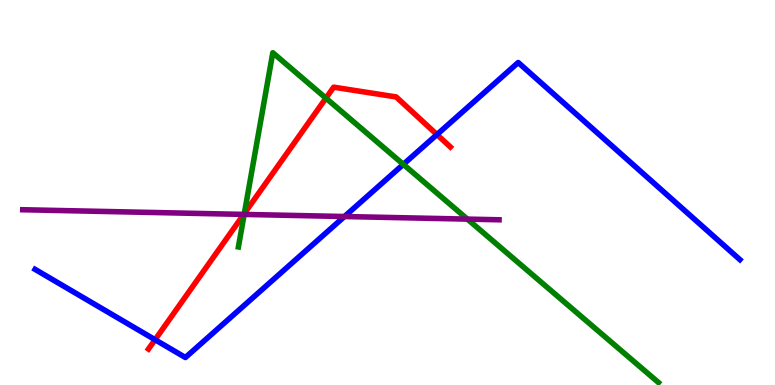[{'lines': ['blue', 'red'], 'intersections': [{'x': 2.0, 'y': 1.18}, {'x': 5.64, 'y': 6.5}]}, {'lines': ['green', 'red'], 'intersections': [{'x': 3.15, 'y': 4.45}, {'x': 4.21, 'y': 7.45}]}, {'lines': ['purple', 'red'], 'intersections': [{'x': 3.14, 'y': 4.43}]}, {'lines': ['blue', 'green'], 'intersections': [{'x': 5.2, 'y': 5.73}]}, {'lines': ['blue', 'purple'], 'intersections': [{'x': 4.44, 'y': 4.38}]}, {'lines': ['green', 'purple'], 'intersections': [{'x': 3.15, 'y': 4.43}, {'x': 6.03, 'y': 4.31}]}]